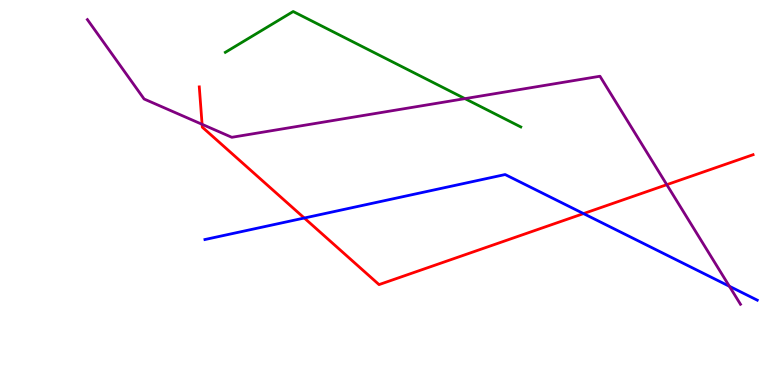[{'lines': ['blue', 'red'], 'intersections': [{'x': 3.93, 'y': 4.34}, {'x': 7.53, 'y': 4.45}]}, {'lines': ['green', 'red'], 'intersections': []}, {'lines': ['purple', 'red'], 'intersections': [{'x': 2.61, 'y': 6.77}, {'x': 8.6, 'y': 5.2}]}, {'lines': ['blue', 'green'], 'intersections': []}, {'lines': ['blue', 'purple'], 'intersections': [{'x': 9.41, 'y': 2.56}]}, {'lines': ['green', 'purple'], 'intersections': [{'x': 6.0, 'y': 7.44}]}]